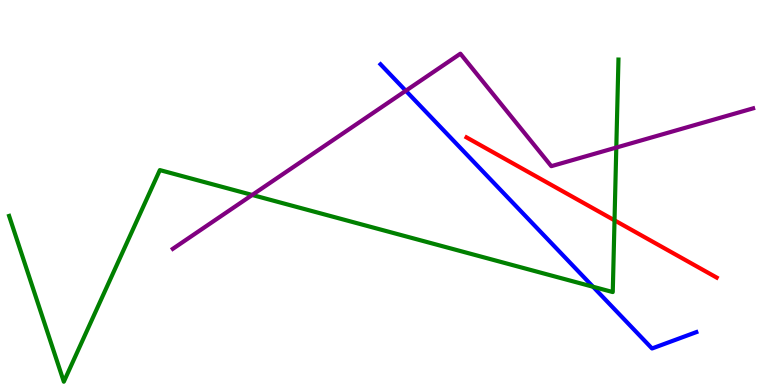[{'lines': ['blue', 'red'], 'intersections': []}, {'lines': ['green', 'red'], 'intersections': [{'x': 7.93, 'y': 4.28}]}, {'lines': ['purple', 'red'], 'intersections': []}, {'lines': ['blue', 'green'], 'intersections': [{'x': 7.65, 'y': 2.55}]}, {'lines': ['blue', 'purple'], 'intersections': [{'x': 5.24, 'y': 7.64}]}, {'lines': ['green', 'purple'], 'intersections': [{'x': 3.25, 'y': 4.94}, {'x': 7.95, 'y': 6.17}]}]